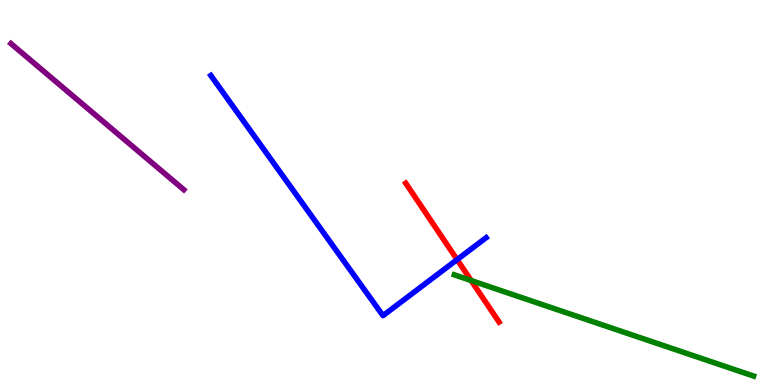[{'lines': ['blue', 'red'], 'intersections': [{'x': 5.9, 'y': 3.26}]}, {'lines': ['green', 'red'], 'intersections': [{'x': 6.08, 'y': 2.71}]}, {'lines': ['purple', 'red'], 'intersections': []}, {'lines': ['blue', 'green'], 'intersections': []}, {'lines': ['blue', 'purple'], 'intersections': []}, {'lines': ['green', 'purple'], 'intersections': []}]